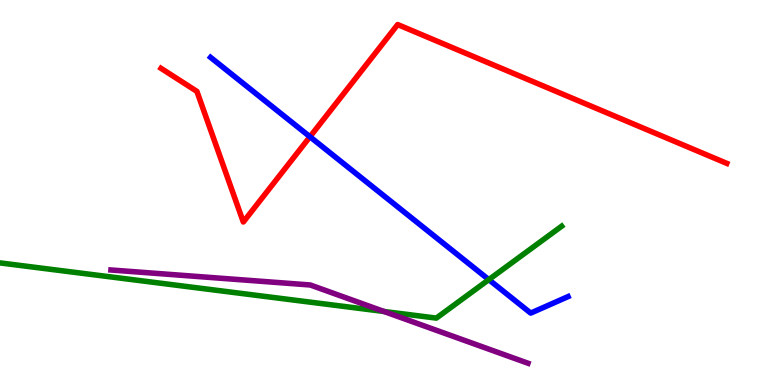[{'lines': ['blue', 'red'], 'intersections': [{'x': 4.0, 'y': 6.45}]}, {'lines': ['green', 'red'], 'intersections': []}, {'lines': ['purple', 'red'], 'intersections': []}, {'lines': ['blue', 'green'], 'intersections': [{'x': 6.31, 'y': 2.74}]}, {'lines': ['blue', 'purple'], 'intersections': []}, {'lines': ['green', 'purple'], 'intersections': [{'x': 4.96, 'y': 1.91}]}]